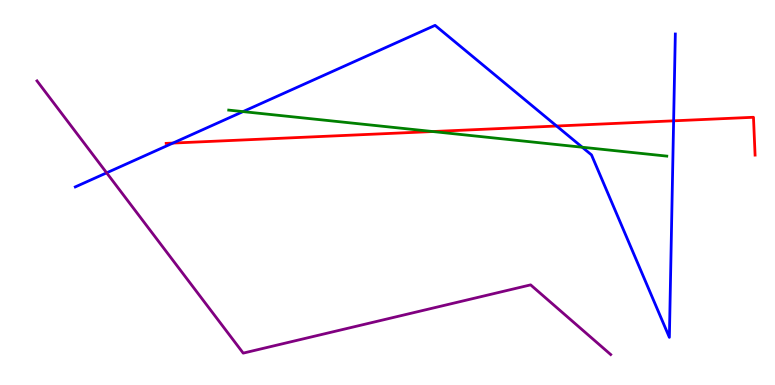[{'lines': ['blue', 'red'], 'intersections': [{'x': 2.23, 'y': 6.28}, {'x': 7.18, 'y': 6.73}, {'x': 8.69, 'y': 6.86}]}, {'lines': ['green', 'red'], 'intersections': [{'x': 5.58, 'y': 6.58}]}, {'lines': ['purple', 'red'], 'intersections': []}, {'lines': ['blue', 'green'], 'intersections': [{'x': 3.14, 'y': 7.1}, {'x': 7.51, 'y': 6.18}]}, {'lines': ['blue', 'purple'], 'intersections': [{'x': 1.38, 'y': 5.51}]}, {'lines': ['green', 'purple'], 'intersections': []}]